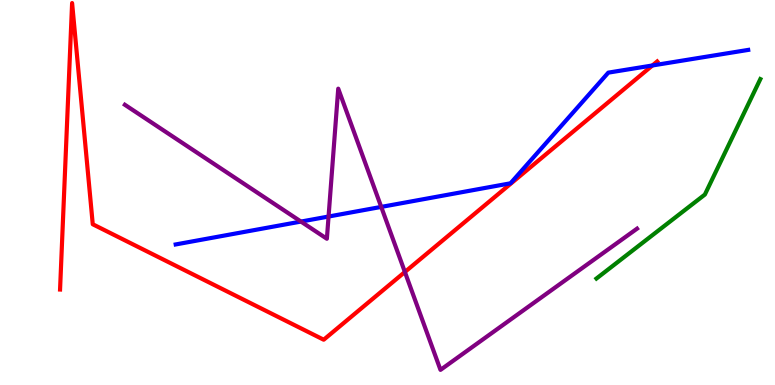[{'lines': ['blue', 'red'], 'intersections': [{'x': 8.42, 'y': 8.3}]}, {'lines': ['green', 'red'], 'intersections': []}, {'lines': ['purple', 'red'], 'intersections': [{'x': 5.22, 'y': 2.94}]}, {'lines': ['blue', 'green'], 'intersections': []}, {'lines': ['blue', 'purple'], 'intersections': [{'x': 3.88, 'y': 4.24}, {'x': 4.24, 'y': 4.38}, {'x': 4.92, 'y': 4.63}]}, {'lines': ['green', 'purple'], 'intersections': []}]